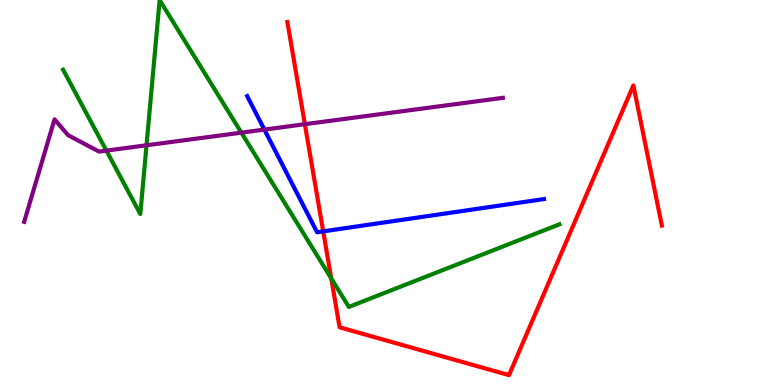[{'lines': ['blue', 'red'], 'intersections': [{'x': 4.17, 'y': 3.99}]}, {'lines': ['green', 'red'], 'intersections': [{'x': 4.27, 'y': 2.77}]}, {'lines': ['purple', 'red'], 'intersections': [{'x': 3.93, 'y': 6.77}]}, {'lines': ['blue', 'green'], 'intersections': []}, {'lines': ['blue', 'purple'], 'intersections': [{'x': 3.41, 'y': 6.63}]}, {'lines': ['green', 'purple'], 'intersections': [{'x': 1.37, 'y': 6.09}, {'x': 1.89, 'y': 6.23}, {'x': 3.11, 'y': 6.55}]}]